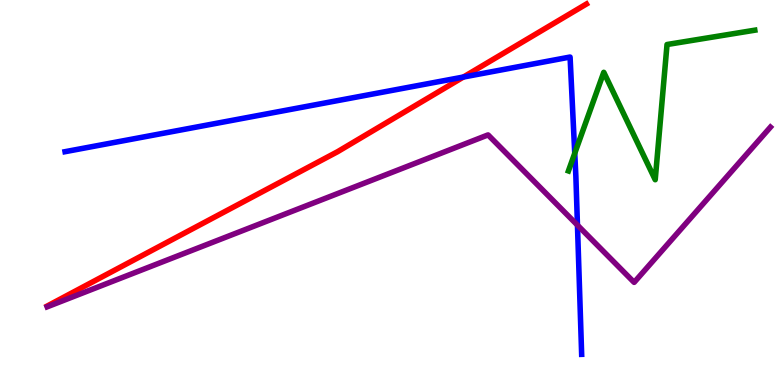[{'lines': ['blue', 'red'], 'intersections': [{'x': 5.98, 'y': 8.0}]}, {'lines': ['green', 'red'], 'intersections': []}, {'lines': ['purple', 'red'], 'intersections': []}, {'lines': ['blue', 'green'], 'intersections': [{'x': 7.42, 'y': 6.02}]}, {'lines': ['blue', 'purple'], 'intersections': [{'x': 7.45, 'y': 4.15}]}, {'lines': ['green', 'purple'], 'intersections': []}]